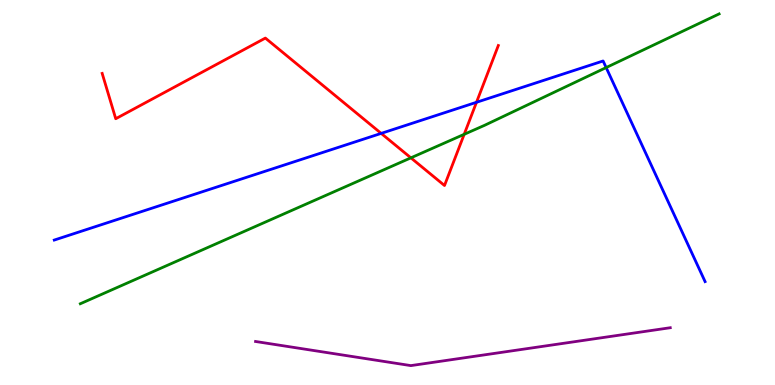[{'lines': ['blue', 'red'], 'intersections': [{'x': 4.92, 'y': 6.54}, {'x': 6.15, 'y': 7.34}]}, {'lines': ['green', 'red'], 'intersections': [{'x': 5.3, 'y': 5.9}, {'x': 5.99, 'y': 6.51}]}, {'lines': ['purple', 'red'], 'intersections': []}, {'lines': ['blue', 'green'], 'intersections': [{'x': 7.82, 'y': 8.24}]}, {'lines': ['blue', 'purple'], 'intersections': []}, {'lines': ['green', 'purple'], 'intersections': []}]